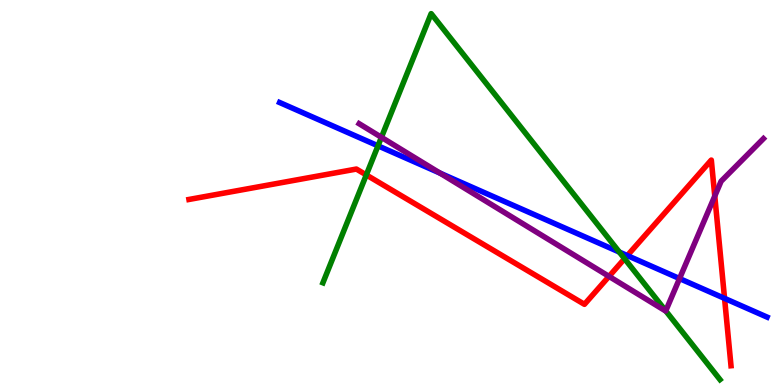[{'lines': ['blue', 'red'], 'intersections': [{'x': 8.09, 'y': 3.36}, {'x': 9.35, 'y': 2.25}]}, {'lines': ['green', 'red'], 'intersections': [{'x': 4.73, 'y': 5.46}, {'x': 8.06, 'y': 3.28}]}, {'lines': ['purple', 'red'], 'intersections': [{'x': 7.86, 'y': 2.82}, {'x': 9.22, 'y': 4.91}]}, {'lines': ['blue', 'green'], 'intersections': [{'x': 4.88, 'y': 6.21}, {'x': 7.99, 'y': 3.45}]}, {'lines': ['blue', 'purple'], 'intersections': [{'x': 5.68, 'y': 5.5}, {'x': 8.77, 'y': 2.76}]}, {'lines': ['green', 'purple'], 'intersections': [{'x': 4.92, 'y': 6.43}, {'x': 8.59, 'y': 1.93}]}]